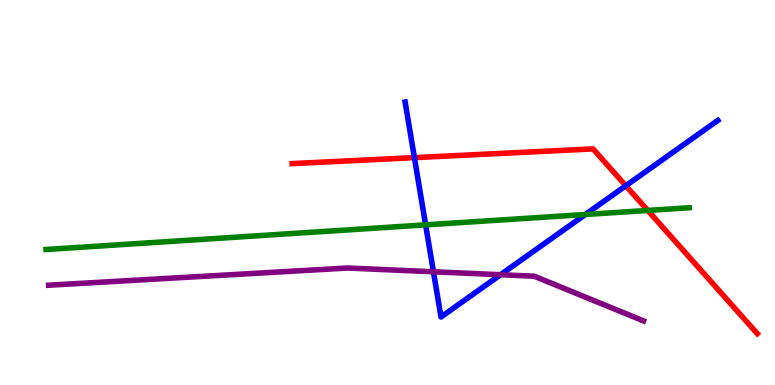[{'lines': ['blue', 'red'], 'intersections': [{'x': 5.35, 'y': 5.91}, {'x': 8.08, 'y': 5.18}]}, {'lines': ['green', 'red'], 'intersections': [{'x': 8.36, 'y': 4.53}]}, {'lines': ['purple', 'red'], 'intersections': []}, {'lines': ['blue', 'green'], 'intersections': [{'x': 5.49, 'y': 4.16}, {'x': 7.55, 'y': 4.43}]}, {'lines': ['blue', 'purple'], 'intersections': [{'x': 5.59, 'y': 2.94}, {'x': 6.46, 'y': 2.86}]}, {'lines': ['green', 'purple'], 'intersections': []}]